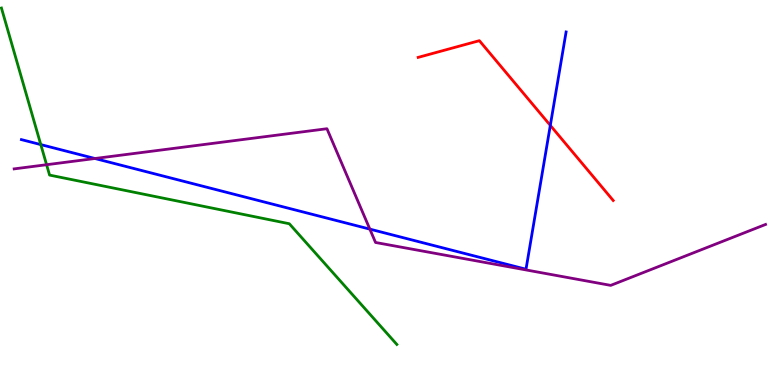[{'lines': ['blue', 'red'], 'intersections': [{'x': 7.1, 'y': 6.74}]}, {'lines': ['green', 'red'], 'intersections': []}, {'lines': ['purple', 'red'], 'intersections': []}, {'lines': ['blue', 'green'], 'intersections': [{'x': 0.526, 'y': 6.24}]}, {'lines': ['blue', 'purple'], 'intersections': [{'x': 1.23, 'y': 5.88}, {'x': 4.77, 'y': 4.05}]}, {'lines': ['green', 'purple'], 'intersections': [{'x': 0.601, 'y': 5.72}]}]